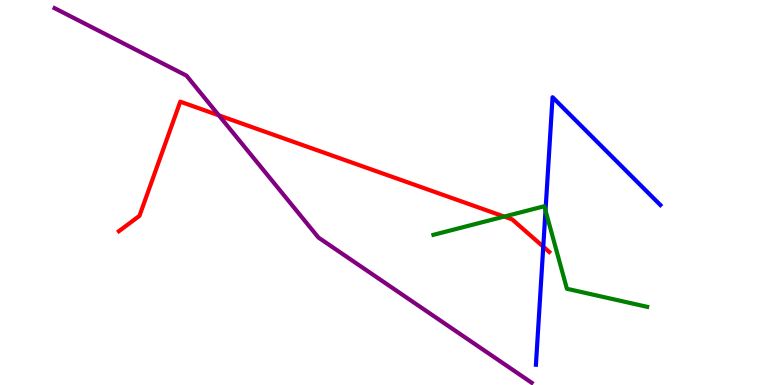[{'lines': ['blue', 'red'], 'intersections': [{'x': 7.01, 'y': 3.59}]}, {'lines': ['green', 'red'], 'intersections': [{'x': 6.51, 'y': 4.37}]}, {'lines': ['purple', 'red'], 'intersections': [{'x': 2.82, 'y': 7.0}]}, {'lines': ['blue', 'green'], 'intersections': [{'x': 7.04, 'y': 4.53}]}, {'lines': ['blue', 'purple'], 'intersections': []}, {'lines': ['green', 'purple'], 'intersections': []}]